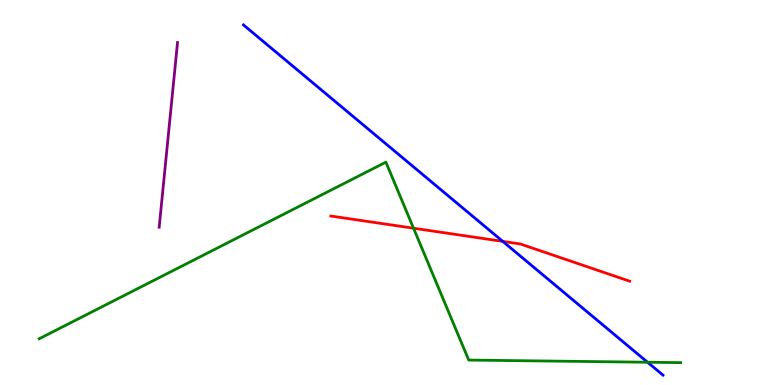[{'lines': ['blue', 'red'], 'intersections': [{'x': 6.49, 'y': 3.73}]}, {'lines': ['green', 'red'], 'intersections': [{'x': 5.34, 'y': 4.07}]}, {'lines': ['purple', 'red'], 'intersections': []}, {'lines': ['blue', 'green'], 'intersections': [{'x': 8.36, 'y': 0.591}]}, {'lines': ['blue', 'purple'], 'intersections': []}, {'lines': ['green', 'purple'], 'intersections': []}]